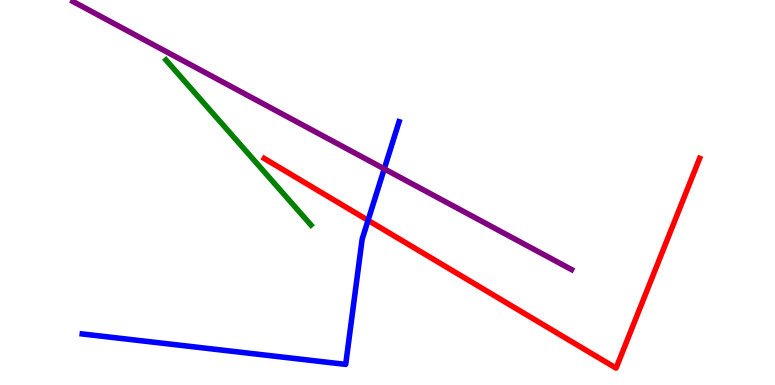[{'lines': ['blue', 'red'], 'intersections': [{'x': 4.75, 'y': 4.28}]}, {'lines': ['green', 'red'], 'intersections': []}, {'lines': ['purple', 'red'], 'intersections': []}, {'lines': ['blue', 'green'], 'intersections': []}, {'lines': ['blue', 'purple'], 'intersections': [{'x': 4.96, 'y': 5.61}]}, {'lines': ['green', 'purple'], 'intersections': []}]